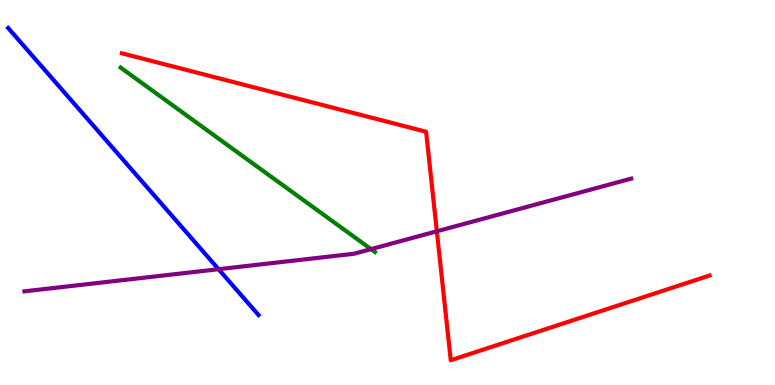[{'lines': ['blue', 'red'], 'intersections': []}, {'lines': ['green', 'red'], 'intersections': []}, {'lines': ['purple', 'red'], 'intersections': [{'x': 5.64, 'y': 3.99}]}, {'lines': ['blue', 'green'], 'intersections': []}, {'lines': ['blue', 'purple'], 'intersections': [{'x': 2.82, 'y': 3.01}]}, {'lines': ['green', 'purple'], 'intersections': [{'x': 4.79, 'y': 3.53}]}]